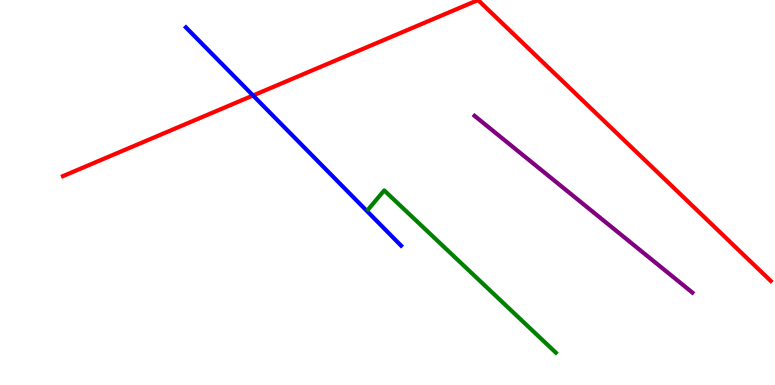[{'lines': ['blue', 'red'], 'intersections': [{'x': 3.27, 'y': 7.52}]}, {'lines': ['green', 'red'], 'intersections': []}, {'lines': ['purple', 'red'], 'intersections': []}, {'lines': ['blue', 'green'], 'intersections': []}, {'lines': ['blue', 'purple'], 'intersections': []}, {'lines': ['green', 'purple'], 'intersections': []}]